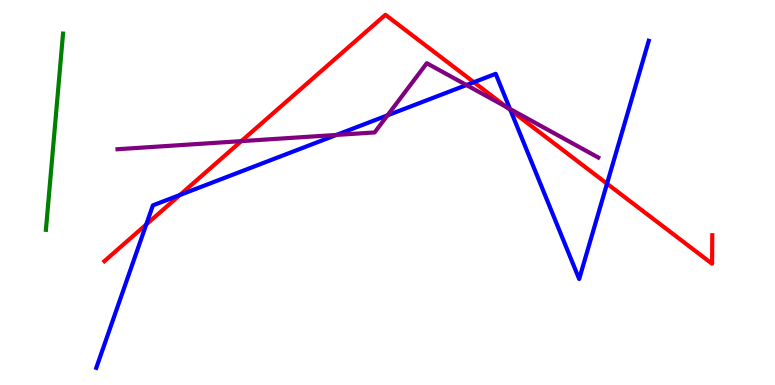[{'lines': ['blue', 'red'], 'intersections': [{'x': 1.89, 'y': 4.17}, {'x': 2.32, 'y': 4.93}, {'x': 6.11, 'y': 7.86}, {'x': 6.59, 'y': 7.14}, {'x': 7.83, 'y': 5.23}]}, {'lines': ['green', 'red'], 'intersections': []}, {'lines': ['purple', 'red'], 'intersections': [{'x': 3.11, 'y': 6.33}, {'x': 6.53, 'y': 7.22}]}, {'lines': ['blue', 'green'], 'intersections': []}, {'lines': ['blue', 'purple'], 'intersections': [{'x': 4.34, 'y': 6.5}, {'x': 5.0, 'y': 7.0}, {'x': 6.02, 'y': 7.79}, {'x': 6.58, 'y': 7.17}]}, {'lines': ['green', 'purple'], 'intersections': []}]